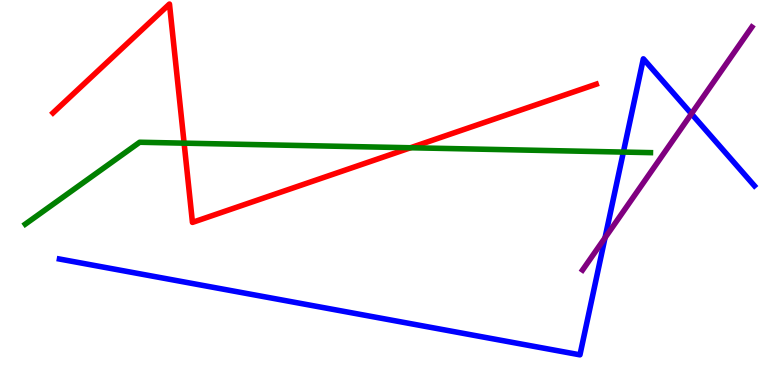[{'lines': ['blue', 'red'], 'intersections': []}, {'lines': ['green', 'red'], 'intersections': [{'x': 2.38, 'y': 6.28}, {'x': 5.3, 'y': 6.16}]}, {'lines': ['purple', 'red'], 'intersections': []}, {'lines': ['blue', 'green'], 'intersections': [{'x': 8.04, 'y': 6.05}]}, {'lines': ['blue', 'purple'], 'intersections': [{'x': 7.81, 'y': 3.82}, {'x': 8.92, 'y': 7.04}]}, {'lines': ['green', 'purple'], 'intersections': []}]